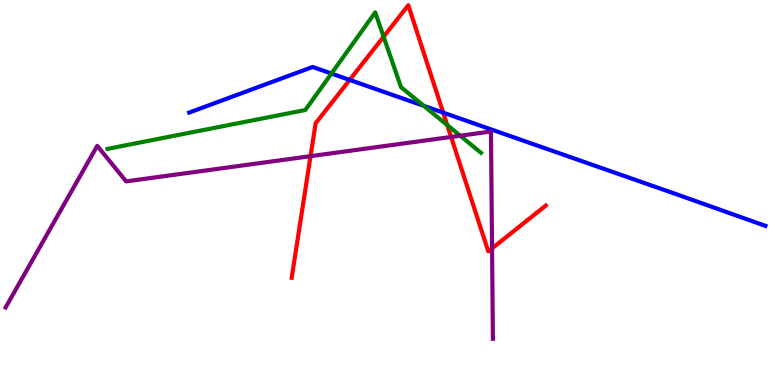[{'lines': ['blue', 'red'], 'intersections': [{'x': 4.51, 'y': 7.92}, {'x': 5.72, 'y': 7.07}]}, {'lines': ['green', 'red'], 'intersections': [{'x': 4.95, 'y': 9.05}, {'x': 5.77, 'y': 6.75}]}, {'lines': ['purple', 'red'], 'intersections': [{'x': 4.01, 'y': 5.94}, {'x': 5.82, 'y': 6.44}, {'x': 6.35, 'y': 3.55}]}, {'lines': ['blue', 'green'], 'intersections': [{'x': 4.28, 'y': 8.09}, {'x': 5.47, 'y': 7.25}]}, {'lines': ['blue', 'purple'], 'intersections': []}, {'lines': ['green', 'purple'], 'intersections': [{'x': 5.94, 'y': 6.47}]}]